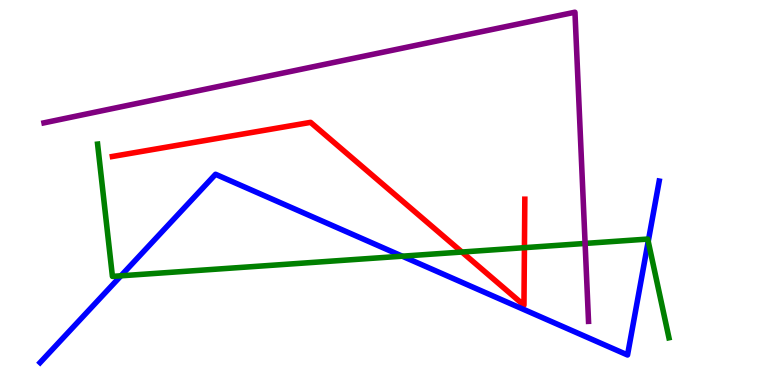[{'lines': ['blue', 'red'], 'intersections': []}, {'lines': ['green', 'red'], 'intersections': [{'x': 5.96, 'y': 3.45}, {'x': 6.77, 'y': 3.57}]}, {'lines': ['purple', 'red'], 'intersections': []}, {'lines': ['blue', 'green'], 'intersections': [{'x': 1.56, 'y': 2.84}, {'x': 5.19, 'y': 3.35}, {'x': 8.36, 'y': 3.73}]}, {'lines': ['blue', 'purple'], 'intersections': []}, {'lines': ['green', 'purple'], 'intersections': [{'x': 7.55, 'y': 3.68}]}]